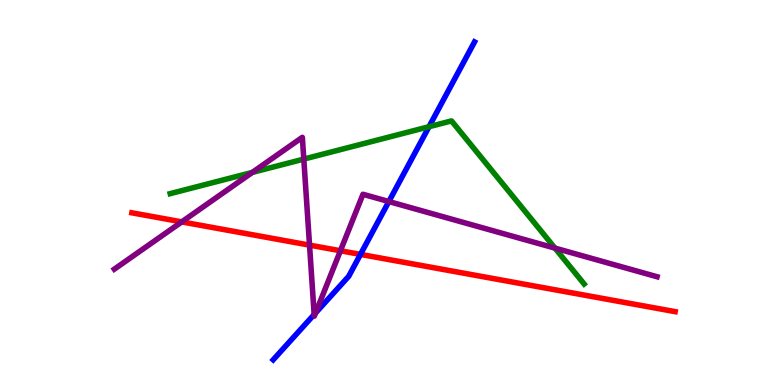[{'lines': ['blue', 'red'], 'intersections': [{'x': 4.65, 'y': 3.39}]}, {'lines': ['green', 'red'], 'intersections': []}, {'lines': ['purple', 'red'], 'intersections': [{'x': 2.34, 'y': 4.24}, {'x': 3.99, 'y': 3.63}, {'x': 4.39, 'y': 3.49}]}, {'lines': ['blue', 'green'], 'intersections': [{'x': 5.54, 'y': 6.71}]}, {'lines': ['blue', 'purple'], 'intersections': [{'x': 4.05, 'y': 1.83}, {'x': 4.07, 'y': 1.87}, {'x': 5.02, 'y': 4.77}]}, {'lines': ['green', 'purple'], 'intersections': [{'x': 3.26, 'y': 5.52}, {'x': 3.92, 'y': 5.87}, {'x': 7.16, 'y': 3.56}]}]